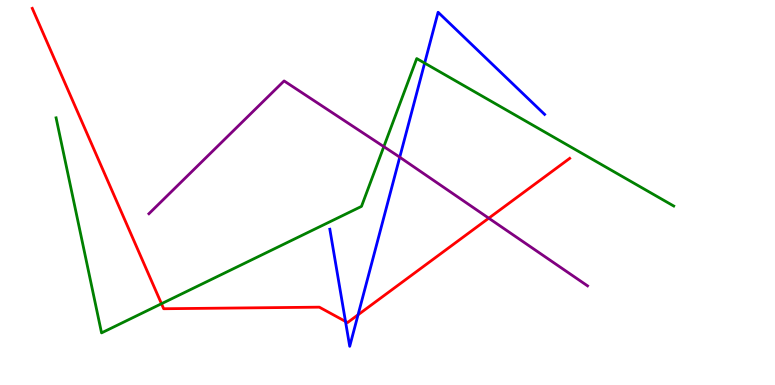[{'lines': ['blue', 'red'], 'intersections': [{'x': 4.46, 'y': 1.65}, {'x': 4.62, 'y': 1.82}]}, {'lines': ['green', 'red'], 'intersections': [{'x': 2.08, 'y': 2.11}]}, {'lines': ['purple', 'red'], 'intersections': [{'x': 6.31, 'y': 4.33}]}, {'lines': ['blue', 'green'], 'intersections': [{'x': 5.48, 'y': 8.36}]}, {'lines': ['blue', 'purple'], 'intersections': [{'x': 5.16, 'y': 5.92}]}, {'lines': ['green', 'purple'], 'intersections': [{'x': 4.95, 'y': 6.19}]}]